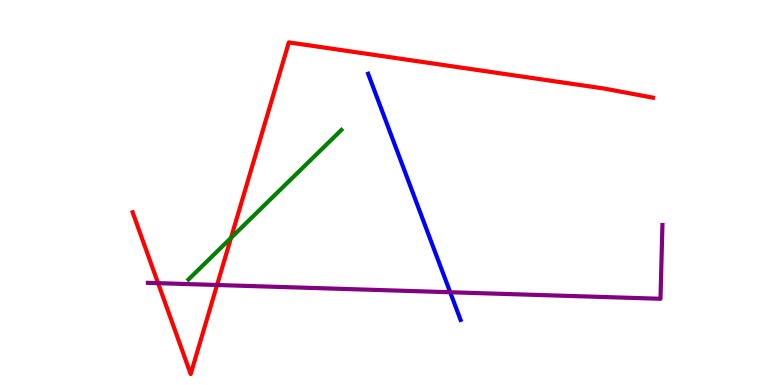[{'lines': ['blue', 'red'], 'intersections': []}, {'lines': ['green', 'red'], 'intersections': [{'x': 2.98, 'y': 3.82}]}, {'lines': ['purple', 'red'], 'intersections': [{'x': 2.04, 'y': 2.65}, {'x': 2.8, 'y': 2.6}]}, {'lines': ['blue', 'green'], 'intersections': []}, {'lines': ['blue', 'purple'], 'intersections': [{'x': 5.81, 'y': 2.41}]}, {'lines': ['green', 'purple'], 'intersections': []}]